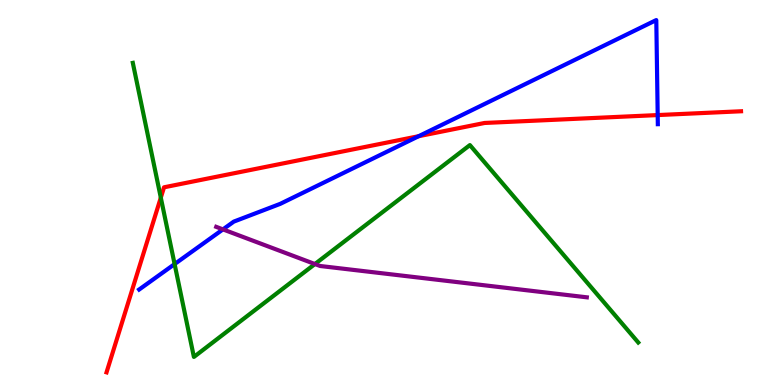[{'lines': ['blue', 'red'], 'intersections': [{'x': 5.4, 'y': 6.46}, {'x': 8.49, 'y': 7.01}]}, {'lines': ['green', 'red'], 'intersections': [{'x': 2.07, 'y': 4.87}]}, {'lines': ['purple', 'red'], 'intersections': []}, {'lines': ['blue', 'green'], 'intersections': [{'x': 2.25, 'y': 3.14}]}, {'lines': ['blue', 'purple'], 'intersections': [{'x': 2.88, 'y': 4.04}]}, {'lines': ['green', 'purple'], 'intersections': [{'x': 4.06, 'y': 3.14}]}]